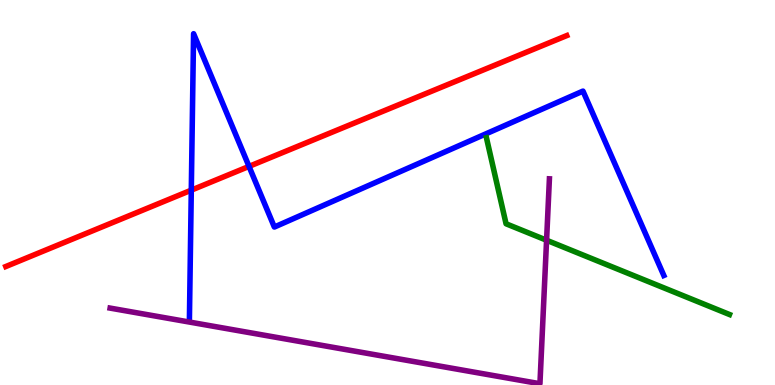[{'lines': ['blue', 'red'], 'intersections': [{'x': 2.47, 'y': 5.06}, {'x': 3.21, 'y': 5.68}]}, {'lines': ['green', 'red'], 'intersections': []}, {'lines': ['purple', 'red'], 'intersections': []}, {'lines': ['blue', 'green'], 'intersections': []}, {'lines': ['blue', 'purple'], 'intersections': []}, {'lines': ['green', 'purple'], 'intersections': [{'x': 7.05, 'y': 3.76}]}]